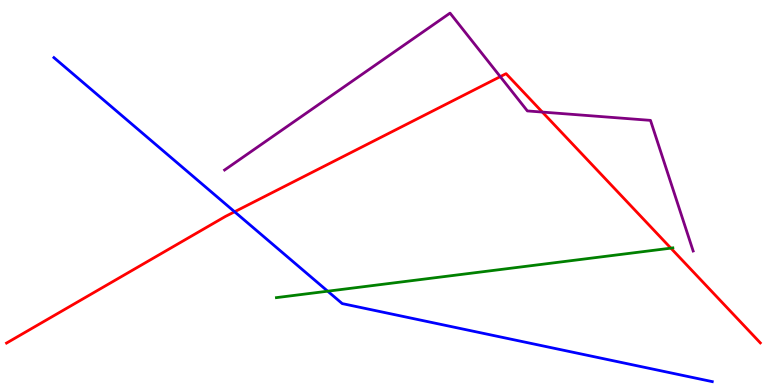[{'lines': ['blue', 'red'], 'intersections': [{'x': 3.03, 'y': 4.5}]}, {'lines': ['green', 'red'], 'intersections': [{'x': 8.66, 'y': 3.55}]}, {'lines': ['purple', 'red'], 'intersections': [{'x': 6.46, 'y': 8.01}, {'x': 7.0, 'y': 7.09}]}, {'lines': ['blue', 'green'], 'intersections': [{'x': 4.23, 'y': 2.44}]}, {'lines': ['blue', 'purple'], 'intersections': []}, {'lines': ['green', 'purple'], 'intersections': []}]